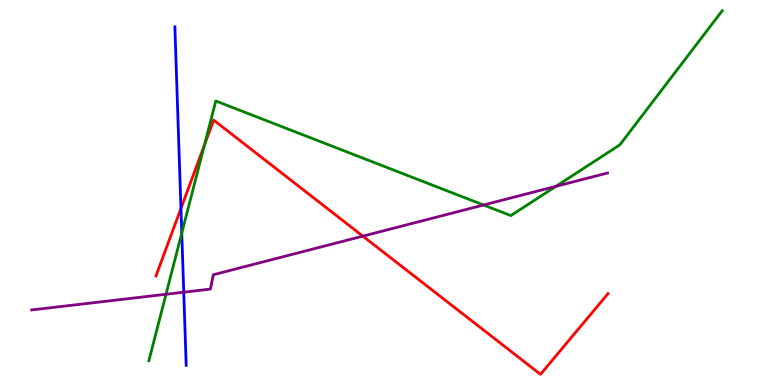[{'lines': ['blue', 'red'], 'intersections': [{'x': 2.33, 'y': 4.59}]}, {'lines': ['green', 'red'], 'intersections': [{'x': 2.64, 'y': 6.23}]}, {'lines': ['purple', 'red'], 'intersections': [{'x': 4.68, 'y': 3.87}]}, {'lines': ['blue', 'green'], 'intersections': [{'x': 2.35, 'y': 3.95}]}, {'lines': ['blue', 'purple'], 'intersections': [{'x': 2.37, 'y': 2.41}]}, {'lines': ['green', 'purple'], 'intersections': [{'x': 2.14, 'y': 2.36}, {'x': 6.24, 'y': 4.68}, {'x': 7.17, 'y': 5.16}]}]